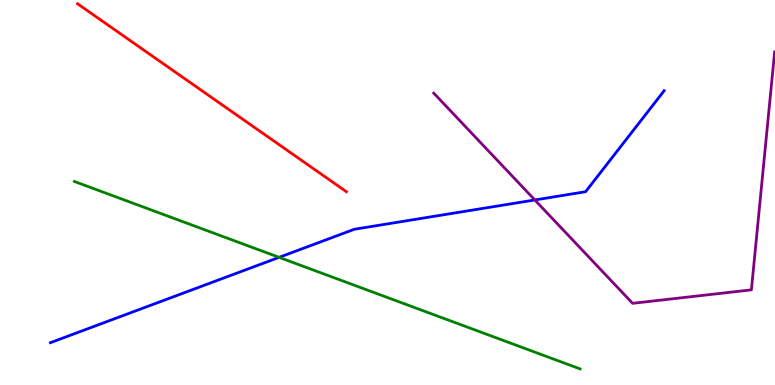[{'lines': ['blue', 'red'], 'intersections': []}, {'lines': ['green', 'red'], 'intersections': []}, {'lines': ['purple', 'red'], 'intersections': []}, {'lines': ['blue', 'green'], 'intersections': [{'x': 3.6, 'y': 3.32}]}, {'lines': ['blue', 'purple'], 'intersections': [{'x': 6.9, 'y': 4.81}]}, {'lines': ['green', 'purple'], 'intersections': []}]